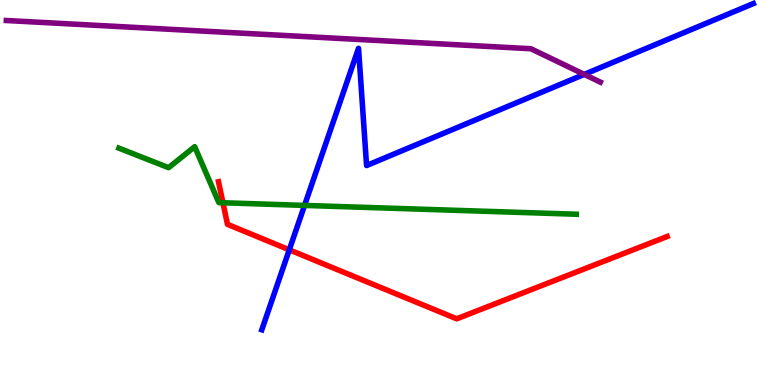[{'lines': ['blue', 'red'], 'intersections': [{'x': 3.73, 'y': 3.51}]}, {'lines': ['green', 'red'], 'intersections': [{'x': 2.88, 'y': 4.73}]}, {'lines': ['purple', 'red'], 'intersections': []}, {'lines': ['blue', 'green'], 'intersections': [{'x': 3.93, 'y': 4.66}]}, {'lines': ['blue', 'purple'], 'intersections': [{'x': 7.54, 'y': 8.07}]}, {'lines': ['green', 'purple'], 'intersections': []}]